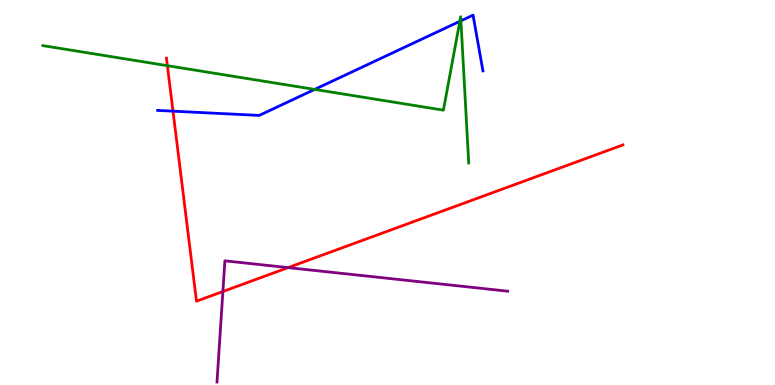[{'lines': ['blue', 'red'], 'intersections': [{'x': 2.23, 'y': 7.11}]}, {'lines': ['green', 'red'], 'intersections': [{'x': 2.16, 'y': 8.29}]}, {'lines': ['purple', 'red'], 'intersections': [{'x': 2.88, 'y': 2.43}, {'x': 3.72, 'y': 3.05}]}, {'lines': ['blue', 'green'], 'intersections': [{'x': 4.06, 'y': 7.68}, {'x': 5.93, 'y': 9.45}, {'x': 5.95, 'y': 9.46}]}, {'lines': ['blue', 'purple'], 'intersections': []}, {'lines': ['green', 'purple'], 'intersections': []}]